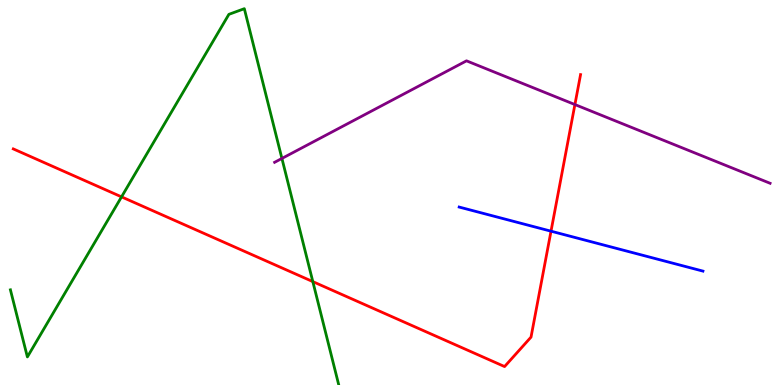[{'lines': ['blue', 'red'], 'intersections': [{'x': 7.11, 'y': 4.0}]}, {'lines': ['green', 'red'], 'intersections': [{'x': 1.57, 'y': 4.89}, {'x': 4.04, 'y': 2.69}]}, {'lines': ['purple', 'red'], 'intersections': [{'x': 7.42, 'y': 7.28}]}, {'lines': ['blue', 'green'], 'intersections': []}, {'lines': ['blue', 'purple'], 'intersections': []}, {'lines': ['green', 'purple'], 'intersections': [{'x': 3.64, 'y': 5.88}]}]